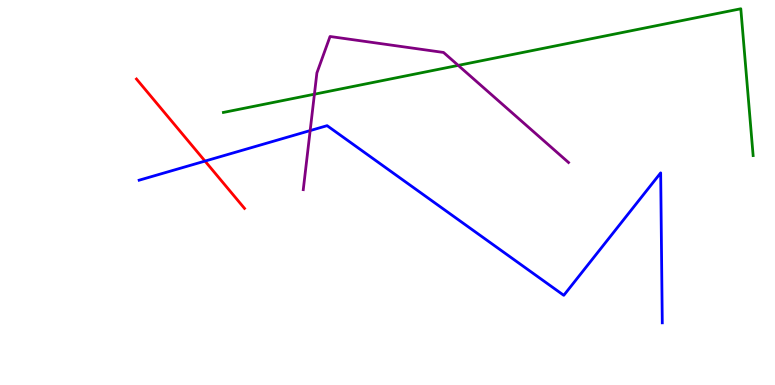[{'lines': ['blue', 'red'], 'intersections': [{'x': 2.65, 'y': 5.82}]}, {'lines': ['green', 'red'], 'intersections': []}, {'lines': ['purple', 'red'], 'intersections': []}, {'lines': ['blue', 'green'], 'intersections': []}, {'lines': ['blue', 'purple'], 'intersections': [{'x': 4.0, 'y': 6.61}]}, {'lines': ['green', 'purple'], 'intersections': [{'x': 4.06, 'y': 7.55}, {'x': 5.91, 'y': 8.3}]}]